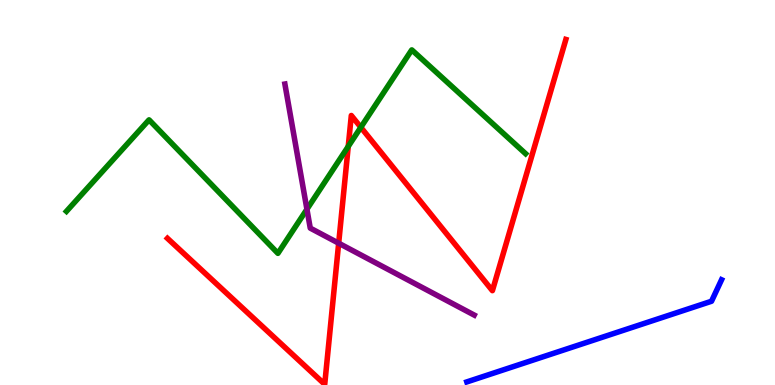[{'lines': ['blue', 'red'], 'intersections': []}, {'lines': ['green', 'red'], 'intersections': [{'x': 4.49, 'y': 6.2}, {'x': 4.66, 'y': 6.69}]}, {'lines': ['purple', 'red'], 'intersections': [{'x': 4.37, 'y': 3.68}]}, {'lines': ['blue', 'green'], 'intersections': []}, {'lines': ['blue', 'purple'], 'intersections': []}, {'lines': ['green', 'purple'], 'intersections': [{'x': 3.96, 'y': 4.57}]}]